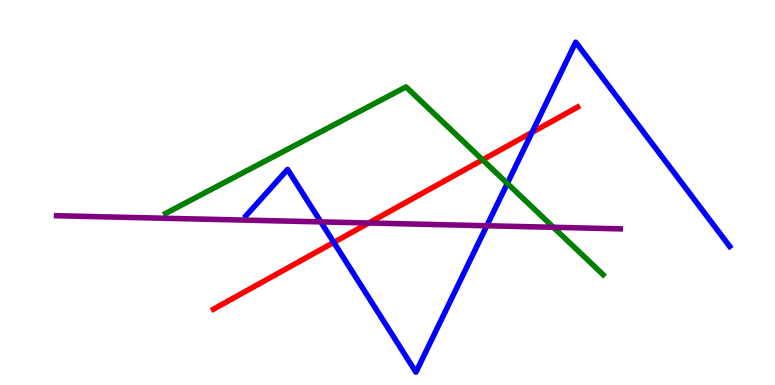[{'lines': ['blue', 'red'], 'intersections': [{'x': 4.31, 'y': 3.7}, {'x': 6.86, 'y': 6.56}]}, {'lines': ['green', 'red'], 'intersections': [{'x': 6.23, 'y': 5.85}]}, {'lines': ['purple', 'red'], 'intersections': [{'x': 4.76, 'y': 4.21}]}, {'lines': ['blue', 'green'], 'intersections': [{'x': 6.55, 'y': 5.24}]}, {'lines': ['blue', 'purple'], 'intersections': [{'x': 4.14, 'y': 4.24}, {'x': 6.28, 'y': 4.14}]}, {'lines': ['green', 'purple'], 'intersections': [{'x': 7.14, 'y': 4.1}]}]